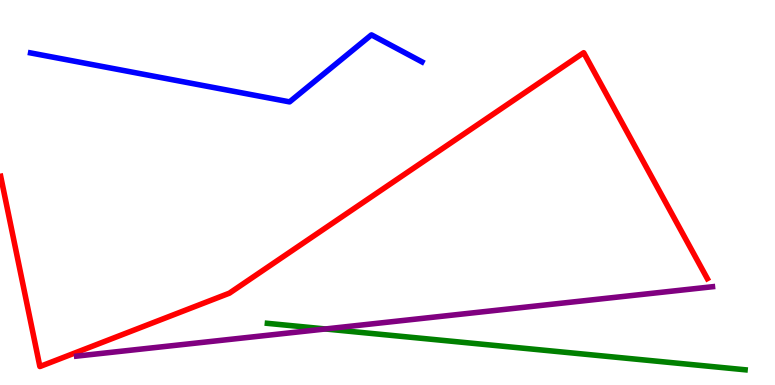[{'lines': ['blue', 'red'], 'intersections': []}, {'lines': ['green', 'red'], 'intersections': []}, {'lines': ['purple', 'red'], 'intersections': []}, {'lines': ['blue', 'green'], 'intersections': []}, {'lines': ['blue', 'purple'], 'intersections': []}, {'lines': ['green', 'purple'], 'intersections': [{'x': 4.2, 'y': 1.46}]}]